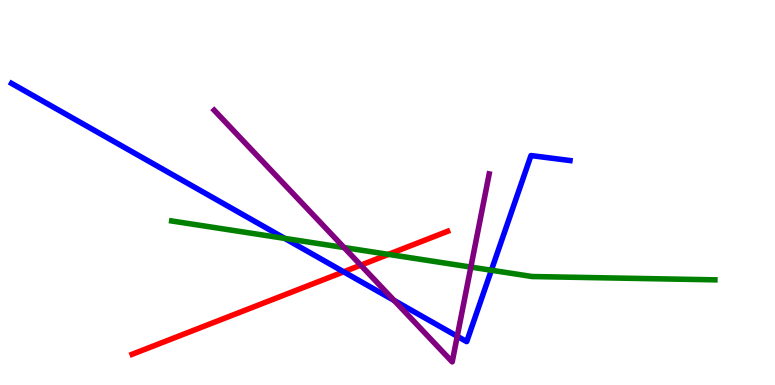[{'lines': ['blue', 'red'], 'intersections': [{'x': 4.43, 'y': 2.94}]}, {'lines': ['green', 'red'], 'intersections': [{'x': 5.01, 'y': 3.39}]}, {'lines': ['purple', 'red'], 'intersections': [{'x': 4.65, 'y': 3.11}]}, {'lines': ['blue', 'green'], 'intersections': [{'x': 3.67, 'y': 3.81}, {'x': 6.34, 'y': 2.98}]}, {'lines': ['blue', 'purple'], 'intersections': [{'x': 5.09, 'y': 2.2}, {'x': 5.9, 'y': 1.27}]}, {'lines': ['green', 'purple'], 'intersections': [{'x': 4.44, 'y': 3.57}, {'x': 6.08, 'y': 3.06}]}]